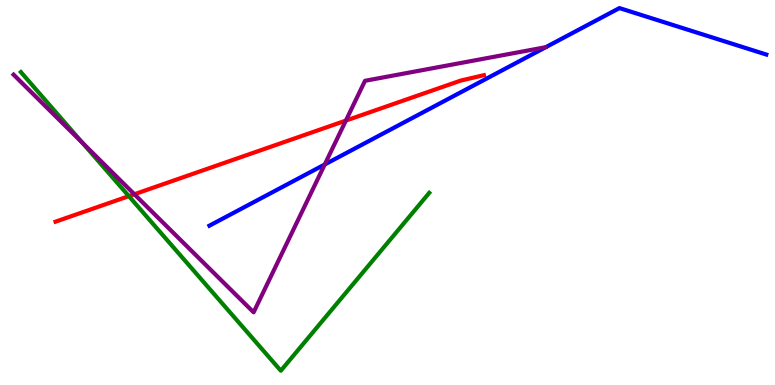[{'lines': ['blue', 'red'], 'intersections': []}, {'lines': ['green', 'red'], 'intersections': [{'x': 1.66, 'y': 4.91}]}, {'lines': ['purple', 'red'], 'intersections': [{'x': 1.73, 'y': 4.95}, {'x': 4.46, 'y': 6.87}]}, {'lines': ['blue', 'green'], 'intersections': []}, {'lines': ['blue', 'purple'], 'intersections': [{'x': 4.19, 'y': 5.73}]}, {'lines': ['green', 'purple'], 'intersections': [{'x': 1.06, 'y': 6.29}]}]